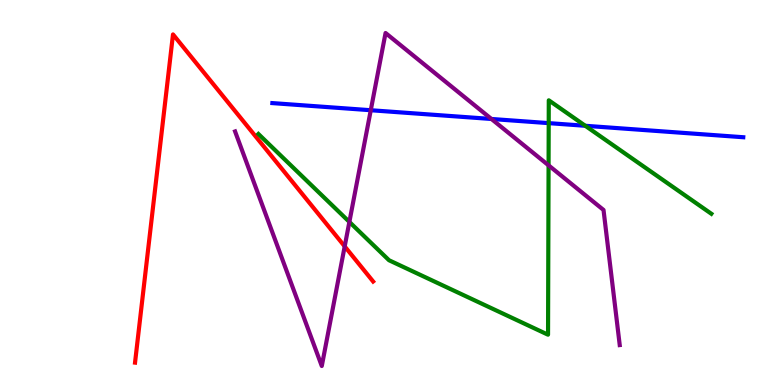[{'lines': ['blue', 'red'], 'intersections': []}, {'lines': ['green', 'red'], 'intersections': []}, {'lines': ['purple', 'red'], 'intersections': [{'x': 4.45, 'y': 3.6}]}, {'lines': ['blue', 'green'], 'intersections': [{'x': 7.08, 'y': 6.8}, {'x': 7.55, 'y': 6.73}]}, {'lines': ['blue', 'purple'], 'intersections': [{'x': 4.78, 'y': 7.14}, {'x': 6.34, 'y': 6.91}]}, {'lines': ['green', 'purple'], 'intersections': [{'x': 4.51, 'y': 4.24}, {'x': 7.08, 'y': 5.71}]}]